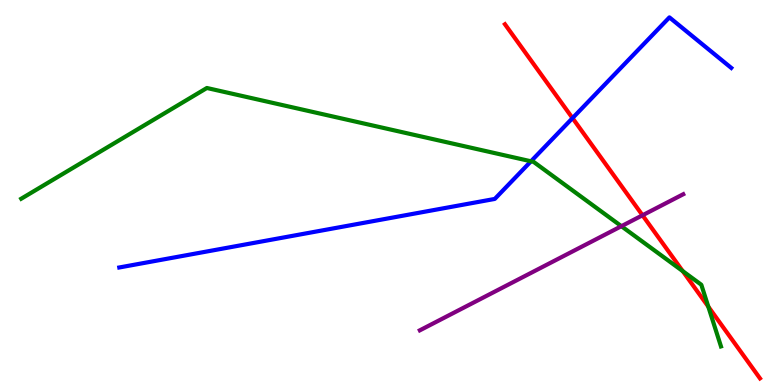[{'lines': ['blue', 'red'], 'intersections': [{'x': 7.39, 'y': 6.93}]}, {'lines': ['green', 'red'], 'intersections': [{'x': 8.81, 'y': 2.96}, {'x': 9.14, 'y': 2.04}]}, {'lines': ['purple', 'red'], 'intersections': [{'x': 8.29, 'y': 4.41}]}, {'lines': ['blue', 'green'], 'intersections': [{'x': 6.85, 'y': 5.81}]}, {'lines': ['blue', 'purple'], 'intersections': []}, {'lines': ['green', 'purple'], 'intersections': [{'x': 8.02, 'y': 4.12}]}]